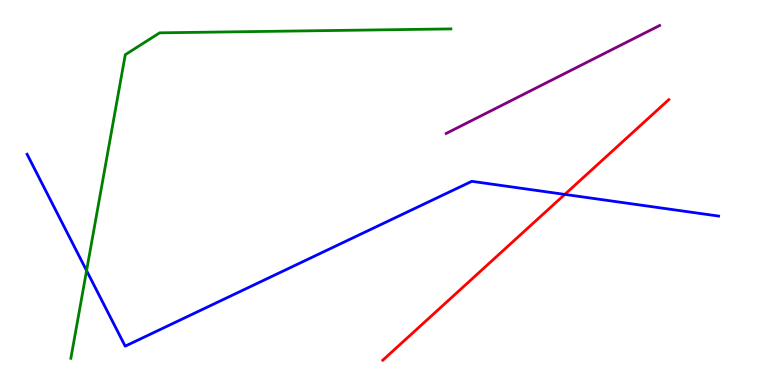[{'lines': ['blue', 'red'], 'intersections': [{'x': 7.29, 'y': 4.95}]}, {'lines': ['green', 'red'], 'intersections': []}, {'lines': ['purple', 'red'], 'intersections': []}, {'lines': ['blue', 'green'], 'intersections': [{'x': 1.12, 'y': 2.97}]}, {'lines': ['blue', 'purple'], 'intersections': []}, {'lines': ['green', 'purple'], 'intersections': []}]